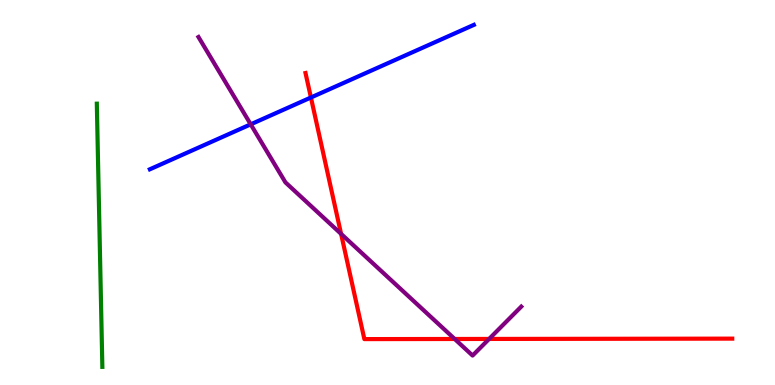[{'lines': ['blue', 'red'], 'intersections': [{'x': 4.01, 'y': 7.47}]}, {'lines': ['green', 'red'], 'intersections': []}, {'lines': ['purple', 'red'], 'intersections': [{'x': 4.4, 'y': 3.93}, {'x': 5.87, 'y': 1.2}, {'x': 6.31, 'y': 1.2}]}, {'lines': ['blue', 'green'], 'intersections': []}, {'lines': ['blue', 'purple'], 'intersections': [{'x': 3.23, 'y': 6.77}]}, {'lines': ['green', 'purple'], 'intersections': []}]